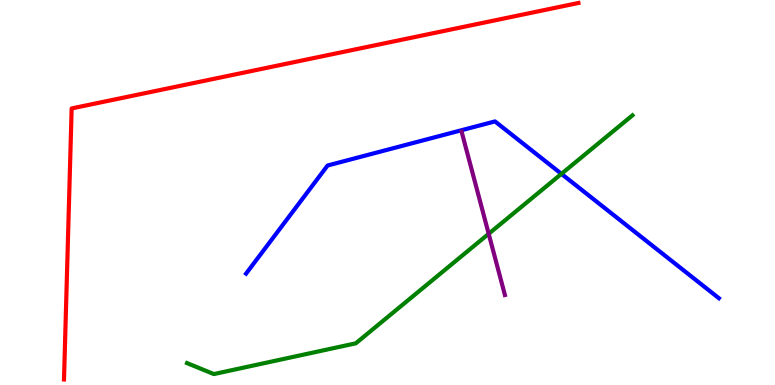[{'lines': ['blue', 'red'], 'intersections': []}, {'lines': ['green', 'red'], 'intersections': []}, {'lines': ['purple', 'red'], 'intersections': []}, {'lines': ['blue', 'green'], 'intersections': [{'x': 7.24, 'y': 5.48}]}, {'lines': ['blue', 'purple'], 'intersections': []}, {'lines': ['green', 'purple'], 'intersections': [{'x': 6.31, 'y': 3.93}]}]